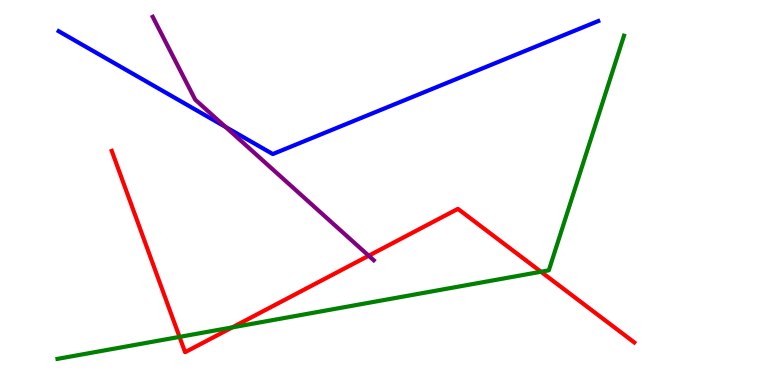[{'lines': ['blue', 'red'], 'intersections': []}, {'lines': ['green', 'red'], 'intersections': [{'x': 2.32, 'y': 1.25}, {'x': 3.0, 'y': 1.5}, {'x': 6.98, 'y': 2.94}]}, {'lines': ['purple', 'red'], 'intersections': [{'x': 4.76, 'y': 3.36}]}, {'lines': ['blue', 'green'], 'intersections': []}, {'lines': ['blue', 'purple'], 'intersections': [{'x': 2.91, 'y': 6.7}]}, {'lines': ['green', 'purple'], 'intersections': []}]